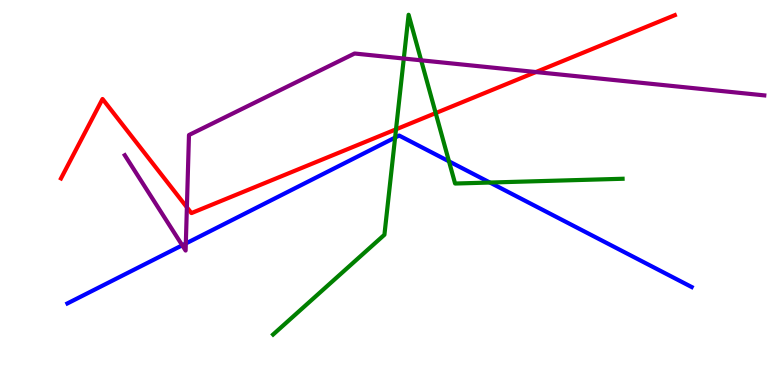[{'lines': ['blue', 'red'], 'intersections': []}, {'lines': ['green', 'red'], 'intersections': [{'x': 5.11, 'y': 6.64}, {'x': 5.62, 'y': 7.06}]}, {'lines': ['purple', 'red'], 'intersections': [{'x': 2.41, 'y': 4.62}, {'x': 6.92, 'y': 8.13}]}, {'lines': ['blue', 'green'], 'intersections': [{'x': 5.1, 'y': 6.43}, {'x': 5.79, 'y': 5.81}, {'x': 6.32, 'y': 5.26}]}, {'lines': ['blue', 'purple'], 'intersections': [{'x': 2.35, 'y': 3.63}, {'x': 2.4, 'y': 3.68}]}, {'lines': ['green', 'purple'], 'intersections': [{'x': 5.21, 'y': 8.48}, {'x': 5.43, 'y': 8.43}]}]